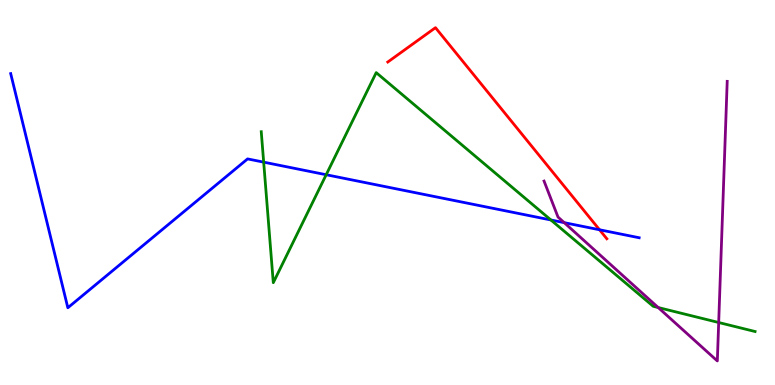[{'lines': ['blue', 'red'], 'intersections': [{'x': 7.74, 'y': 4.03}]}, {'lines': ['green', 'red'], 'intersections': []}, {'lines': ['purple', 'red'], 'intersections': []}, {'lines': ['blue', 'green'], 'intersections': [{'x': 3.4, 'y': 5.79}, {'x': 4.21, 'y': 5.46}, {'x': 7.11, 'y': 4.29}]}, {'lines': ['blue', 'purple'], 'intersections': [{'x': 7.28, 'y': 4.22}]}, {'lines': ['green', 'purple'], 'intersections': [{'x': 8.49, 'y': 2.01}, {'x': 9.27, 'y': 1.62}]}]